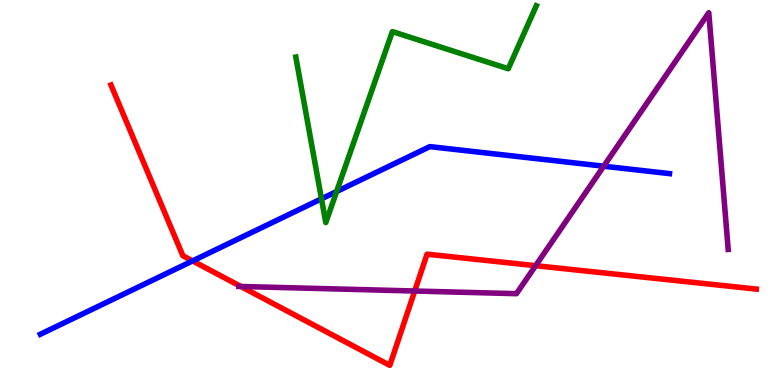[{'lines': ['blue', 'red'], 'intersections': [{'x': 2.49, 'y': 3.22}]}, {'lines': ['green', 'red'], 'intersections': []}, {'lines': ['purple', 'red'], 'intersections': [{'x': 3.11, 'y': 2.56}, {'x': 5.35, 'y': 2.44}, {'x': 6.91, 'y': 3.1}]}, {'lines': ['blue', 'green'], 'intersections': [{'x': 4.15, 'y': 4.84}, {'x': 4.34, 'y': 5.03}]}, {'lines': ['blue', 'purple'], 'intersections': [{'x': 7.79, 'y': 5.68}]}, {'lines': ['green', 'purple'], 'intersections': []}]